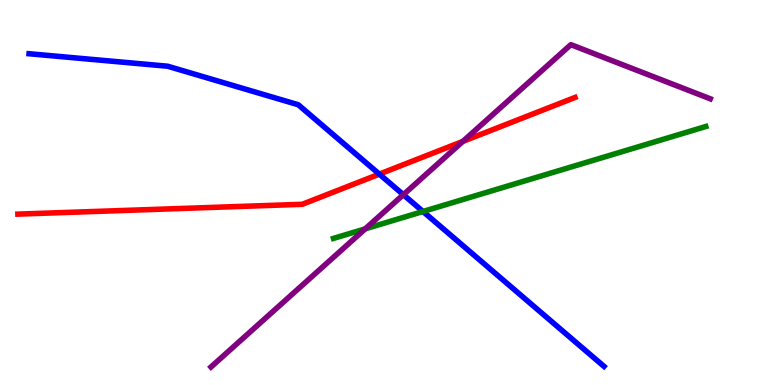[{'lines': ['blue', 'red'], 'intersections': [{'x': 4.89, 'y': 5.48}]}, {'lines': ['green', 'red'], 'intersections': []}, {'lines': ['purple', 'red'], 'intersections': [{'x': 5.97, 'y': 6.33}]}, {'lines': ['blue', 'green'], 'intersections': [{'x': 5.46, 'y': 4.51}]}, {'lines': ['blue', 'purple'], 'intersections': [{'x': 5.2, 'y': 4.94}]}, {'lines': ['green', 'purple'], 'intersections': [{'x': 4.71, 'y': 4.06}]}]